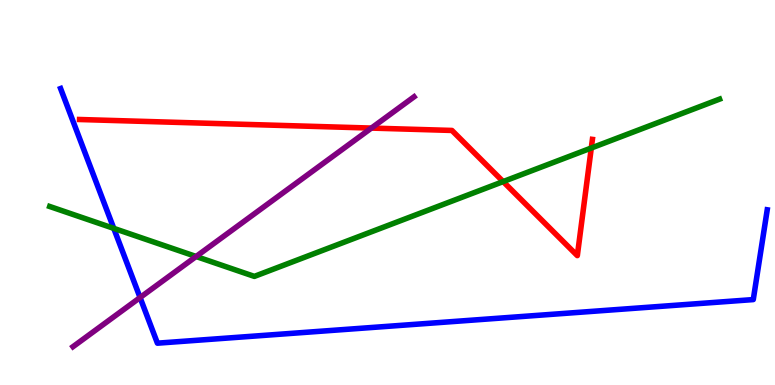[{'lines': ['blue', 'red'], 'intersections': []}, {'lines': ['green', 'red'], 'intersections': [{'x': 6.49, 'y': 5.28}, {'x': 7.63, 'y': 6.16}]}, {'lines': ['purple', 'red'], 'intersections': [{'x': 4.79, 'y': 6.67}]}, {'lines': ['blue', 'green'], 'intersections': [{'x': 1.47, 'y': 4.07}]}, {'lines': ['blue', 'purple'], 'intersections': [{'x': 1.81, 'y': 2.27}]}, {'lines': ['green', 'purple'], 'intersections': [{'x': 2.53, 'y': 3.34}]}]